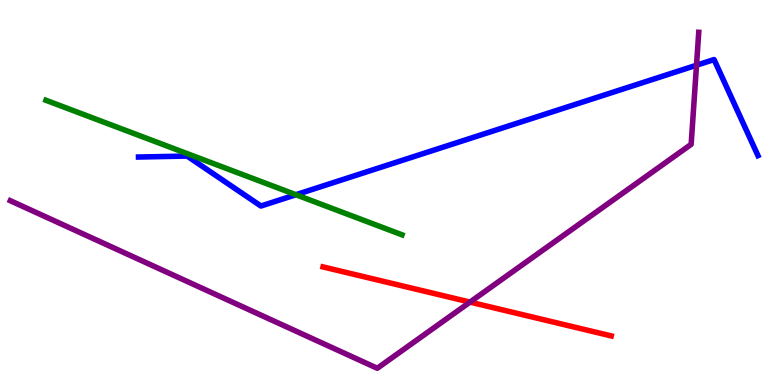[{'lines': ['blue', 'red'], 'intersections': []}, {'lines': ['green', 'red'], 'intersections': []}, {'lines': ['purple', 'red'], 'intersections': [{'x': 6.06, 'y': 2.15}]}, {'lines': ['blue', 'green'], 'intersections': [{'x': 3.82, 'y': 4.94}]}, {'lines': ['blue', 'purple'], 'intersections': [{'x': 8.99, 'y': 8.31}]}, {'lines': ['green', 'purple'], 'intersections': []}]